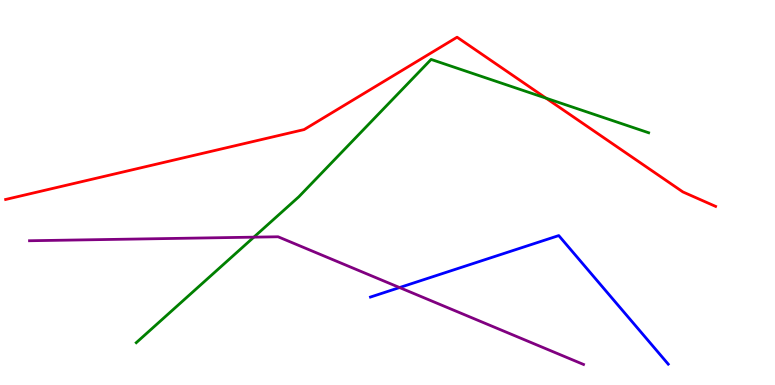[{'lines': ['blue', 'red'], 'intersections': []}, {'lines': ['green', 'red'], 'intersections': [{'x': 7.05, 'y': 7.45}]}, {'lines': ['purple', 'red'], 'intersections': []}, {'lines': ['blue', 'green'], 'intersections': []}, {'lines': ['blue', 'purple'], 'intersections': [{'x': 5.16, 'y': 2.53}]}, {'lines': ['green', 'purple'], 'intersections': [{'x': 3.28, 'y': 3.84}]}]